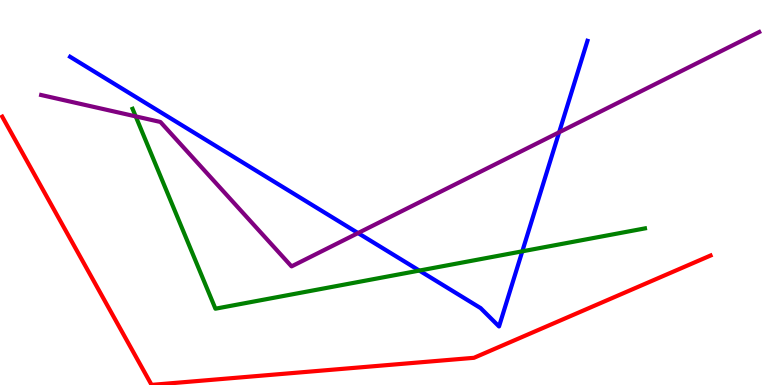[{'lines': ['blue', 'red'], 'intersections': []}, {'lines': ['green', 'red'], 'intersections': []}, {'lines': ['purple', 'red'], 'intersections': []}, {'lines': ['blue', 'green'], 'intersections': [{'x': 5.41, 'y': 2.97}, {'x': 6.74, 'y': 3.47}]}, {'lines': ['blue', 'purple'], 'intersections': [{'x': 4.62, 'y': 3.95}, {'x': 7.21, 'y': 6.56}]}, {'lines': ['green', 'purple'], 'intersections': [{'x': 1.75, 'y': 6.98}]}]